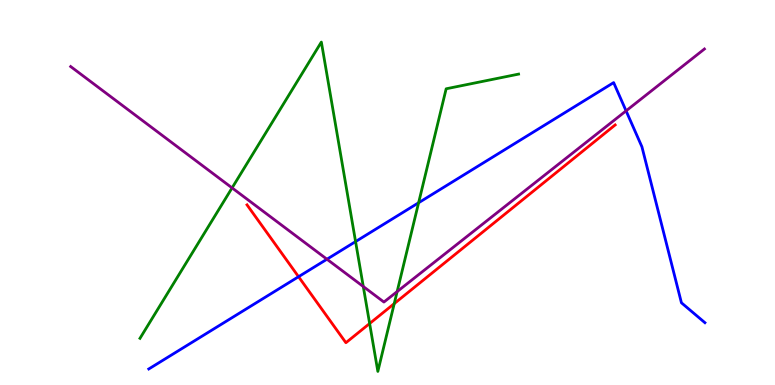[{'lines': ['blue', 'red'], 'intersections': [{'x': 3.85, 'y': 2.81}]}, {'lines': ['green', 'red'], 'intersections': [{'x': 4.77, 'y': 1.6}, {'x': 5.09, 'y': 2.11}]}, {'lines': ['purple', 'red'], 'intersections': []}, {'lines': ['blue', 'green'], 'intersections': [{'x': 4.59, 'y': 3.73}, {'x': 5.4, 'y': 4.73}]}, {'lines': ['blue', 'purple'], 'intersections': [{'x': 4.22, 'y': 3.27}, {'x': 8.08, 'y': 7.12}]}, {'lines': ['green', 'purple'], 'intersections': [{'x': 2.99, 'y': 5.12}, {'x': 4.69, 'y': 2.56}, {'x': 5.12, 'y': 2.43}]}]